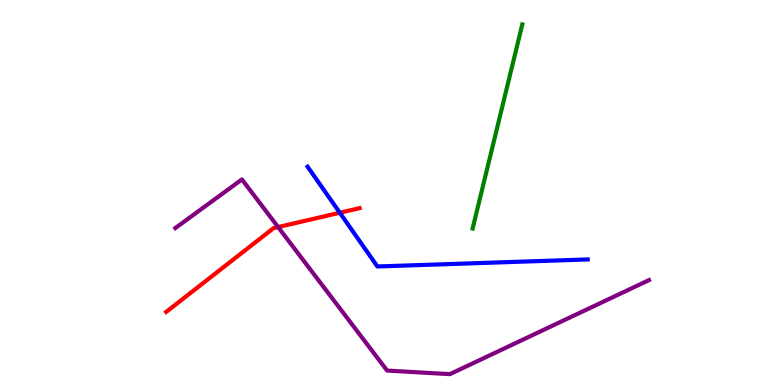[{'lines': ['blue', 'red'], 'intersections': [{'x': 4.38, 'y': 4.47}]}, {'lines': ['green', 'red'], 'intersections': []}, {'lines': ['purple', 'red'], 'intersections': [{'x': 3.59, 'y': 4.1}]}, {'lines': ['blue', 'green'], 'intersections': []}, {'lines': ['blue', 'purple'], 'intersections': []}, {'lines': ['green', 'purple'], 'intersections': []}]